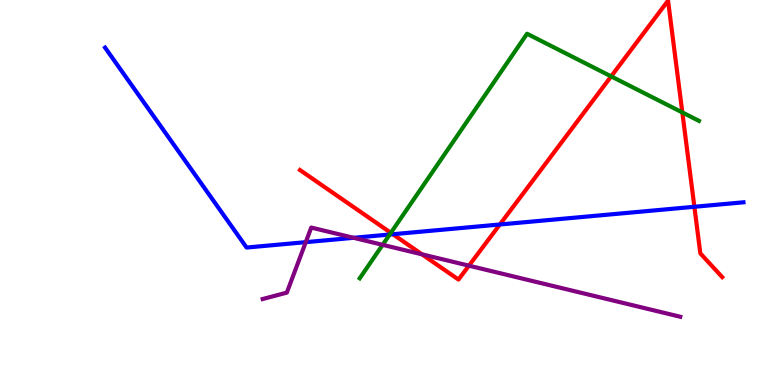[{'lines': ['blue', 'red'], 'intersections': [{'x': 5.07, 'y': 3.92}, {'x': 6.45, 'y': 4.17}, {'x': 8.96, 'y': 4.63}]}, {'lines': ['green', 'red'], 'intersections': [{'x': 5.04, 'y': 3.95}, {'x': 7.89, 'y': 8.02}, {'x': 8.8, 'y': 7.08}]}, {'lines': ['purple', 'red'], 'intersections': [{'x': 5.44, 'y': 3.39}, {'x': 6.05, 'y': 3.1}]}, {'lines': ['blue', 'green'], 'intersections': [{'x': 5.03, 'y': 3.91}]}, {'lines': ['blue', 'purple'], 'intersections': [{'x': 3.95, 'y': 3.71}, {'x': 4.56, 'y': 3.82}]}, {'lines': ['green', 'purple'], 'intersections': [{'x': 4.94, 'y': 3.64}]}]